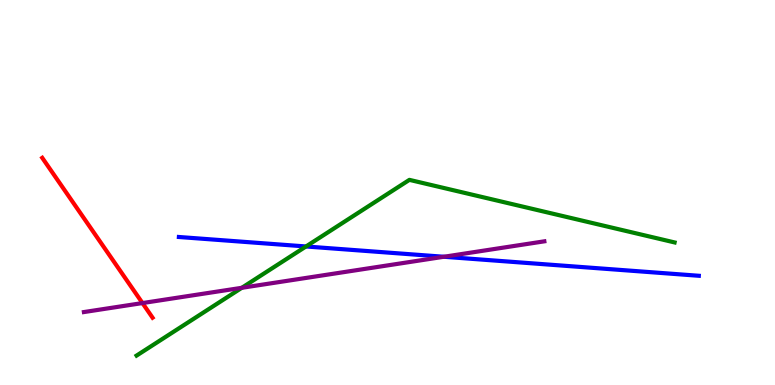[{'lines': ['blue', 'red'], 'intersections': []}, {'lines': ['green', 'red'], 'intersections': []}, {'lines': ['purple', 'red'], 'intersections': [{'x': 1.84, 'y': 2.13}]}, {'lines': ['blue', 'green'], 'intersections': [{'x': 3.95, 'y': 3.6}]}, {'lines': ['blue', 'purple'], 'intersections': [{'x': 5.73, 'y': 3.33}]}, {'lines': ['green', 'purple'], 'intersections': [{'x': 3.12, 'y': 2.52}]}]